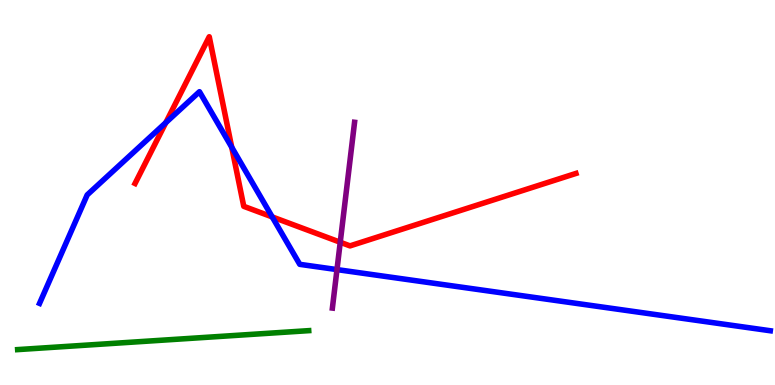[{'lines': ['blue', 'red'], 'intersections': [{'x': 2.14, 'y': 6.81}, {'x': 2.99, 'y': 6.18}, {'x': 3.51, 'y': 4.37}]}, {'lines': ['green', 'red'], 'intersections': []}, {'lines': ['purple', 'red'], 'intersections': [{'x': 4.39, 'y': 3.71}]}, {'lines': ['blue', 'green'], 'intersections': []}, {'lines': ['blue', 'purple'], 'intersections': [{'x': 4.35, 'y': 3.0}]}, {'lines': ['green', 'purple'], 'intersections': []}]